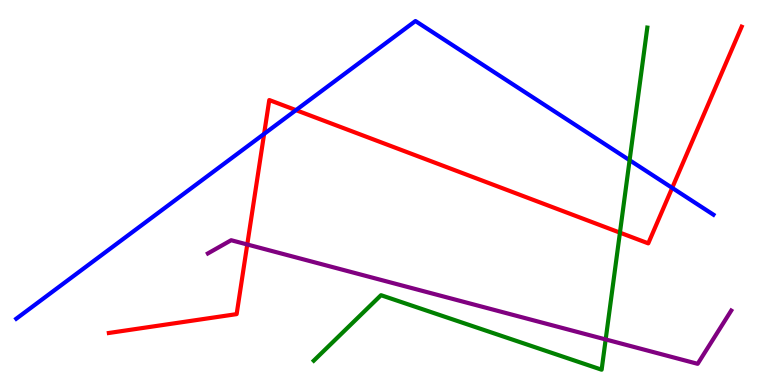[{'lines': ['blue', 'red'], 'intersections': [{'x': 3.41, 'y': 6.52}, {'x': 3.82, 'y': 7.14}, {'x': 8.67, 'y': 5.12}]}, {'lines': ['green', 'red'], 'intersections': [{'x': 8.0, 'y': 3.96}]}, {'lines': ['purple', 'red'], 'intersections': [{'x': 3.19, 'y': 3.65}]}, {'lines': ['blue', 'green'], 'intersections': [{'x': 8.12, 'y': 5.84}]}, {'lines': ['blue', 'purple'], 'intersections': []}, {'lines': ['green', 'purple'], 'intersections': [{'x': 7.82, 'y': 1.18}]}]